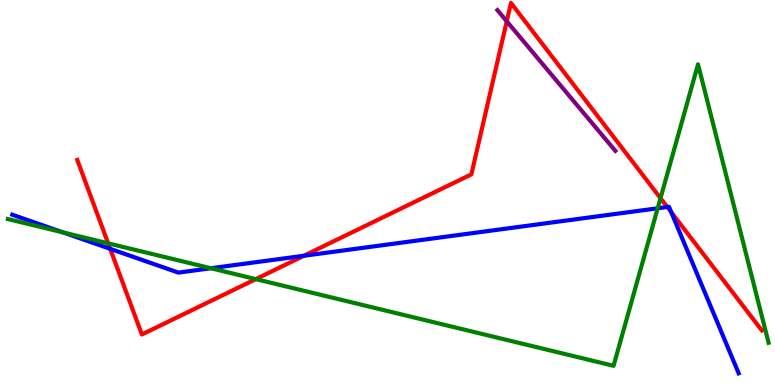[{'lines': ['blue', 'red'], 'intersections': [{'x': 1.42, 'y': 3.54}, {'x': 3.92, 'y': 3.36}, {'x': 8.61, 'y': 4.62}, {'x': 8.66, 'y': 4.49}]}, {'lines': ['green', 'red'], 'intersections': [{'x': 1.4, 'y': 3.68}, {'x': 3.3, 'y': 2.75}, {'x': 8.52, 'y': 4.85}]}, {'lines': ['purple', 'red'], 'intersections': [{'x': 6.54, 'y': 9.45}]}, {'lines': ['blue', 'green'], 'intersections': [{'x': 0.814, 'y': 3.96}, {'x': 2.72, 'y': 3.03}, {'x': 8.49, 'y': 4.59}]}, {'lines': ['blue', 'purple'], 'intersections': []}, {'lines': ['green', 'purple'], 'intersections': []}]